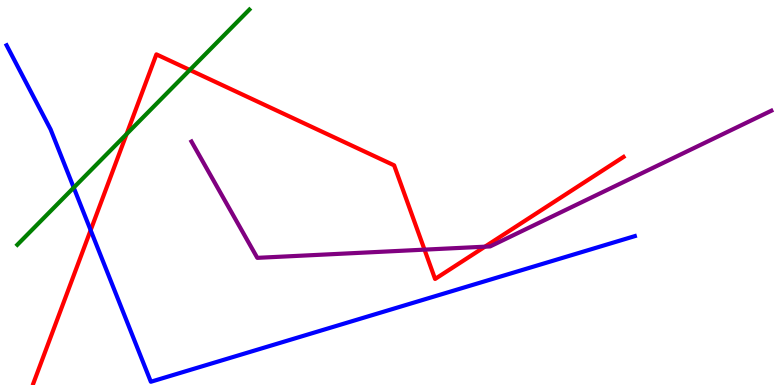[{'lines': ['blue', 'red'], 'intersections': [{'x': 1.17, 'y': 4.02}]}, {'lines': ['green', 'red'], 'intersections': [{'x': 1.63, 'y': 6.52}, {'x': 2.45, 'y': 8.18}]}, {'lines': ['purple', 'red'], 'intersections': [{'x': 5.48, 'y': 3.52}, {'x': 6.26, 'y': 3.59}]}, {'lines': ['blue', 'green'], 'intersections': [{'x': 0.951, 'y': 5.13}]}, {'lines': ['blue', 'purple'], 'intersections': []}, {'lines': ['green', 'purple'], 'intersections': []}]